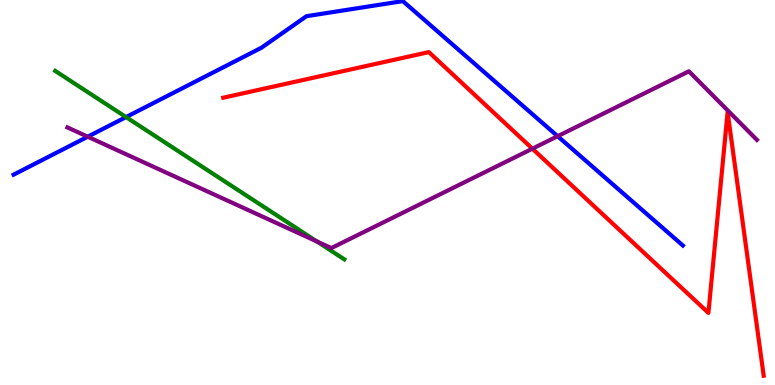[{'lines': ['blue', 'red'], 'intersections': []}, {'lines': ['green', 'red'], 'intersections': []}, {'lines': ['purple', 'red'], 'intersections': [{'x': 6.87, 'y': 6.14}]}, {'lines': ['blue', 'green'], 'intersections': [{'x': 1.63, 'y': 6.96}]}, {'lines': ['blue', 'purple'], 'intersections': [{'x': 1.13, 'y': 6.45}, {'x': 7.2, 'y': 6.46}]}, {'lines': ['green', 'purple'], 'intersections': [{'x': 4.09, 'y': 3.73}]}]